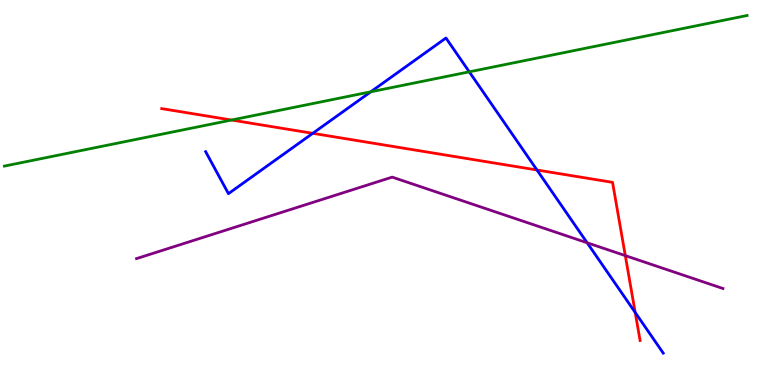[{'lines': ['blue', 'red'], 'intersections': [{'x': 4.04, 'y': 6.54}, {'x': 6.93, 'y': 5.58}, {'x': 8.2, 'y': 1.88}]}, {'lines': ['green', 'red'], 'intersections': [{'x': 2.99, 'y': 6.88}]}, {'lines': ['purple', 'red'], 'intersections': [{'x': 8.07, 'y': 3.36}]}, {'lines': ['blue', 'green'], 'intersections': [{'x': 4.78, 'y': 7.62}, {'x': 6.06, 'y': 8.13}]}, {'lines': ['blue', 'purple'], 'intersections': [{'x': 7.58, 'y': 3.69}]}, {'lines': ['green', 'purple'], 'intersections': []}]